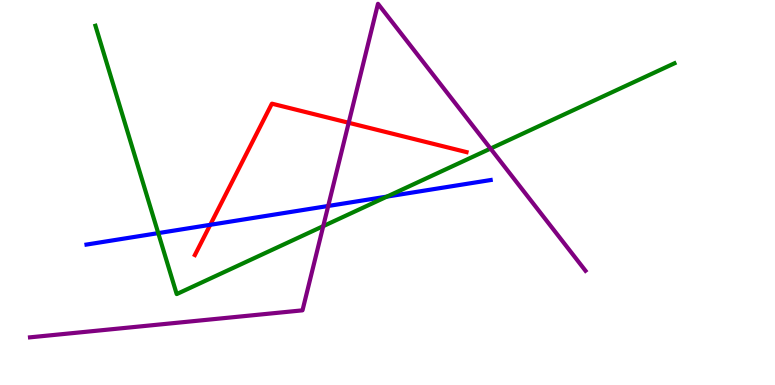[{'lines': ['blue', 'red'], 'intersections': [{'x': 2.71, 'y': 4.16}]}, {'lines': ['green', 'red'], 'intersections': []}, {'lines': ['purple', 'red'], 'intersections': [{'x': 4.5, 'y': 6.81}]}, {'lines': ['blue', 'green'], 'intersections': [{'x': 2.04, 'y': 3.94}, {'x': 4.99, 'y': 4.89}]}, {'lines': ['blue', 'purple'], 'intersections': [{'x': 4.23, 'y': 4.65}]}, {'lines': ['green', 'purple'], 'intersections': [{'x': 4.17, 'y': 4.13}, {'x': 6.33, 'y': 6.14}]}]